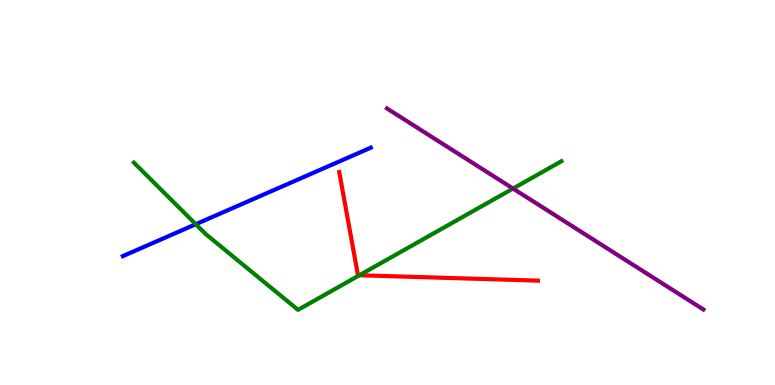[{'lines': ['blue', 'red'], 'intersections': []}, {'lines': ['green', 'red'], 'intersections': [{'x': 4.64, 'y': 2.85}]}, {'lines': ['purple', 'red'], 'intersections': []}, {'lines': ['blue', 'green'], 'intersections': [{'x': 2.53, 'y': 4.18}]}, {'lines': ['blue', 'purple'], 'intersections': []}, {'lines': ['green', 'purple'], 'intersections': [{'x': 6.62, 'y': 5.1}]}]